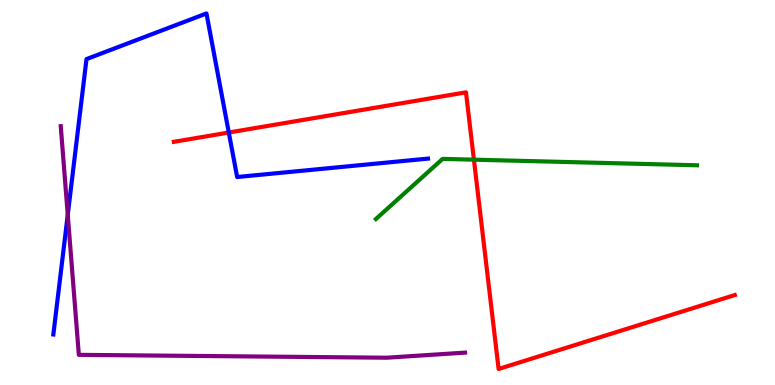[{'lines': ['blue', 'red'], 'intersections': [{'x': 2.95, 'y': 6.56}]}, {'lines': ['green', 'red'], 'intersections': [{'x': 6.12, 'y': 5.85}]}, {'lines': ['purple', 'red'], 'intersections': []}, {'lines': ['blue', 'green'], 'intersections': []}, {'lines': ['blue', 'purple'], 'intersections': [{'x': 0.874, 'y': 4.42}]}, {'lines': ['green', 'purple'], 'intersections': []}]